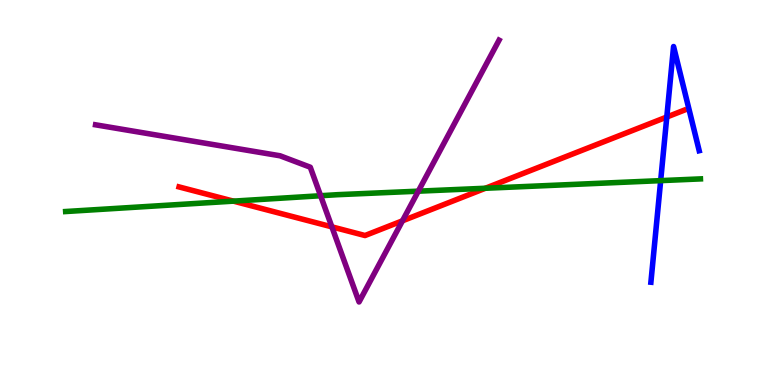[{'lines': ['blue', 'red'], 'intersections': [{'x': 8.6, 'y': 6.96}]}, {'lines': ['green', 'red'], 'intersections': [{'x': 3.01, 'y': 4.78}, {'x': 6.26, 'y': 5.11}]}, {'lines': ['purple', 'red'], 'intersections': [{'x': 4.28, 'y': 4.11}, {'x': 5.19, 'y': 4.26}]}, {'lines': ['blue', 'green'], 'intersections': [{'x': 8.52, 'y': 5.31}]}, {'lines': ['blue', 'purple'], 'intersections': []}, {'lines': ['green', 'purple'], 'intersections': [{'x': 4.14, 'y': 4.92}, {'x': 5.4, 'y': 5.03}]}]